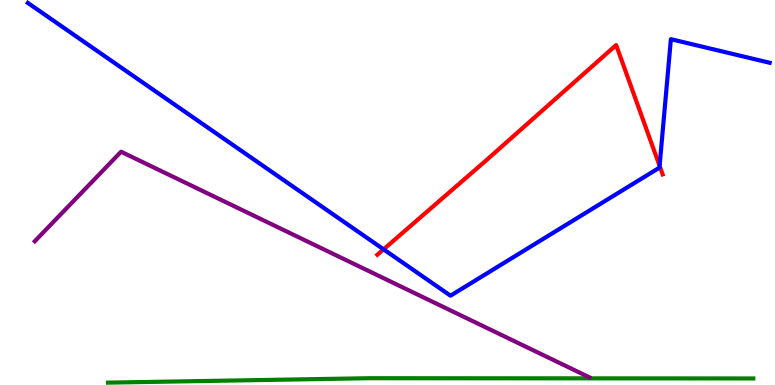[{'lines': ['blue', 'red'], 'intersections': [{'x': 4.95, 'y': 3.52}, {'x': 8.51, 'y': 5.69}]}, {'lines': ['green', 'red'], 'intersections': []}, {'lines': ['purple', 'red'], 'intersections': []}, {'lines': ['blue', 'green'], 'intersections': []}, {'lines': ['blue', 'purple'], 'intersections': []}, {'lines': ['green', 'purple'], 'intersections': []}]